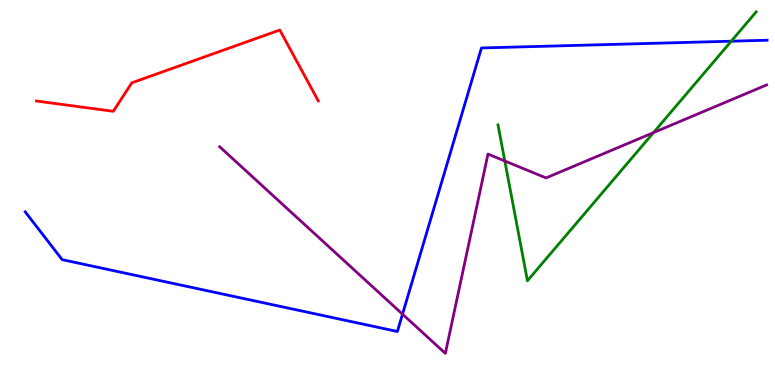[{'lines': ['blue', 'red'], 'intersections': []}, {'lines': ['green', 'red'], 'intersections': []}, {'lines': ['purple', 'red'], 'intersections': []}, {'lines': ['blue', 'green'], 'intersections': [{'x': 9.44, 'y': 8.93}]}, {'lines': ['blue', 'purple'], 'intersections': [{'x': 5.19, 'y': 1.84}]}, {'lines': ['green', 'purple'], 'intersections': [{'x': 6.51, 'y': 5.82}, {'x': 8.43, 'y': 6.56}]}]